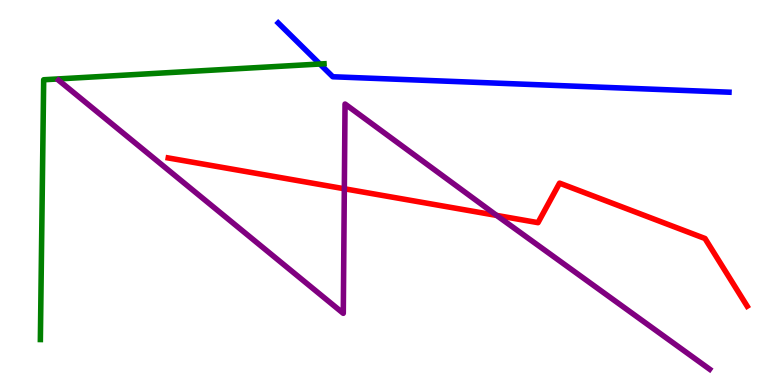[{'lines': ['blue', 'red'], 'intersections': []}, {'lines': ['green', 'red'], 'intersections': []}, {'lines': ['purple', 'red'], 'intersections': [{'x': 4.44, 'y': 5.1}, {'x': 6.41, 'y': 4.4}]}, {'lines': ['blue', 'green'], 'intersections': [{'x': 4.13, 'y': 8.34}]}, {'lines': ['blue', 'purple'], 'intersections': []}, {'lines': ['green', 'purple'], 'intersections': []}]